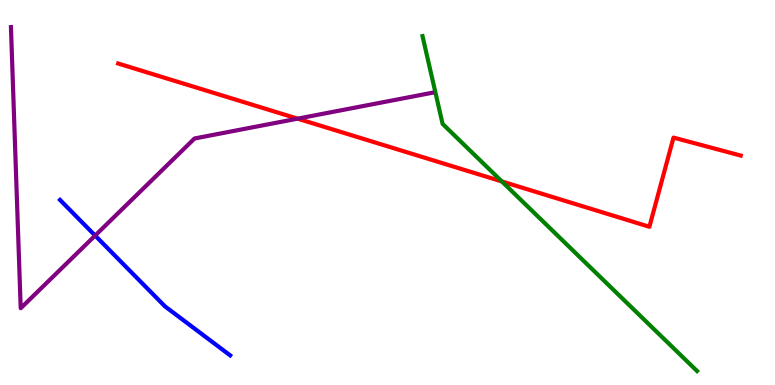[{'lines': ['blue', 'red'], 'intersections': []}, {'lines': ['green', 'red'], 'intersections': [{'x': 6.48, 'y': 5.29}]}, {'lines': ['purple', 'red'], 'intersections': [{'x': 3.84, 'y': 6.92}]}, {'lines': ['blue', 'green'], 'intersections': []}, {'lines': ['blue', 'purple'], 'intersections': [{'x': 1.23, 'y': 3.88}]}, {'lines': ['green', 'purple'], 'intersections': []}]